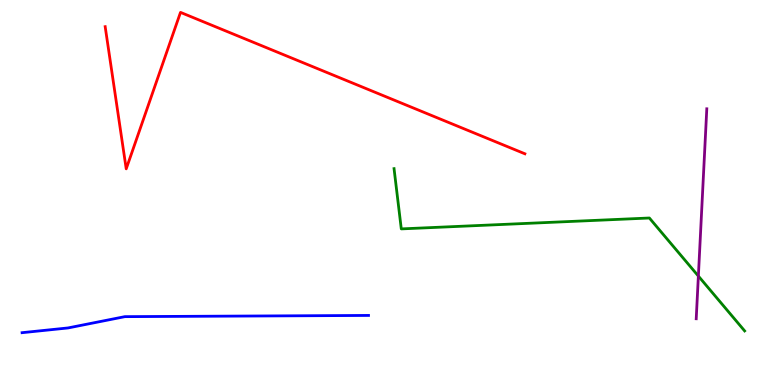[{'lines': ['blue', 'red'], 'intersections': []}, {'lines': ['green', 'red'], 'intersections': []}, {'lines': ['purple', 'red'], 'intersections': []}, {'lines': ['blue', 'green'], 'intersections': []}, {'lines': ['blue', 'purple'], 'intersections': []}, {'lines': ['green', 'purple'], 'intersections': [{'x': 9.01, 'y': 2.83}]}]